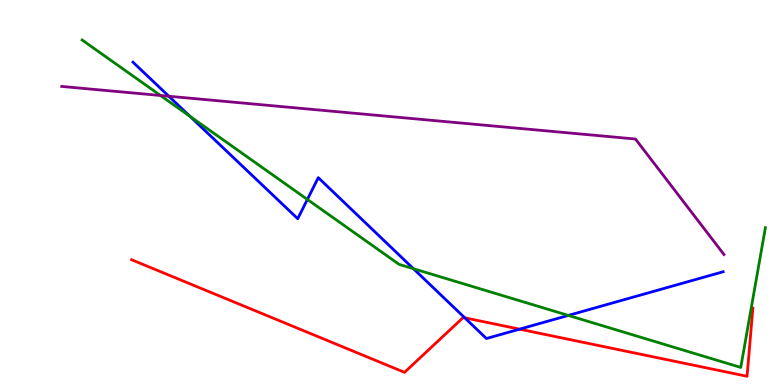[{'lines': ['blue', 'red'], 'intersections': [{'x': 6.0, 'y': 1.75}, {'x': 6.7, 'y': 1.45}]}, {'lines': ['green', 'red'], 'intersections': []}, {'lines': ['purple', 'red'], 'intersections': []}, {'lines': ['blue', 'green'], 'intersections': [{'x': 2.45, 'y': 6.98}, {'x': 3.97, 'y': 4.82}, {'x': 5.33, 'y': 3.02}, {'x': 7.33, 'y': 1.81}]}, {'lines': ['blue', 'purple'], 'intersections': [{'x': 2.18, 'y': 7.5}]}, {'lines': ['green', 'purple'], 'intersections': [{'x': 2.07, 'y': 7.52}]}]